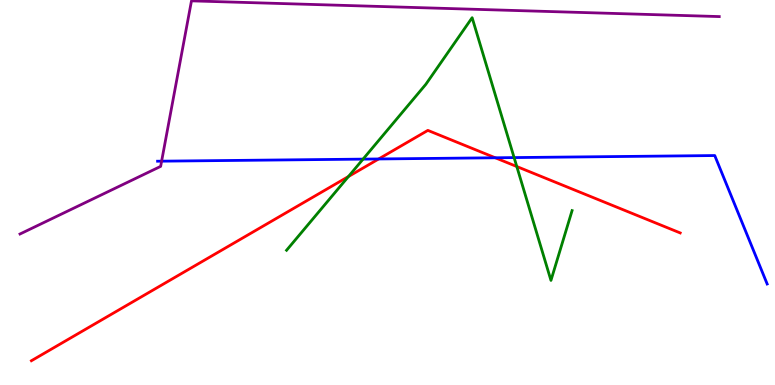[{'lines': ['blue', 'red'], 'intersections': [{'x': 4.89, 'y': 5.87}, {'x': 6.39, 'y': 5.9}]}, {'lines': ['green', 'red'], 'intersections': [{'x': 4.5, 'y': 5.41}, {'x': 6.67, 'y': 5.67}]}, {'lines': ['purple', 'red'], 'intersections': []}, {'lines': ['blue', 'green'], 'intersections': [{'x': 4.68, 'y': 5.87}, {'x': 6.63, 'y': 5.91}]}, {'lines': ['blue', 'purple'], 'intersections': [{'x': 2.09, 'y': 5.81}]}, {'lines': ['green', 'purple'], 'intersections': []}]